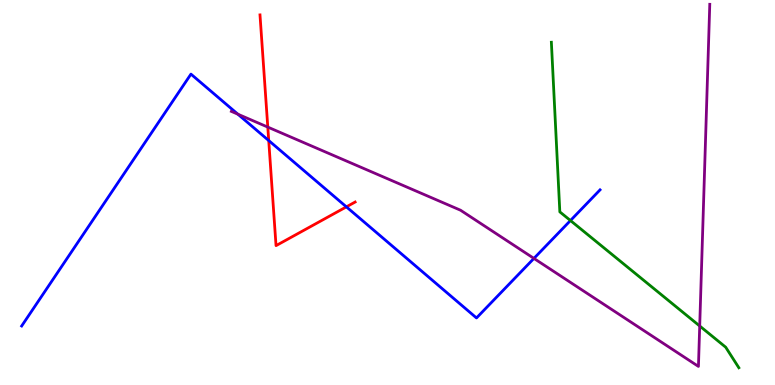[{'lines': ['blue', 'red'], 'intersections': [{'x': 3.47, 'y': 6.35}, {'x': 4.47, 'y': 4.63}]}, {'lines': ['green', 'red'], 'intersections': []}, {'lines': ['purple', 'red'], 'intersections': [{'x': 3.46, 'y': 6.7}]}, {'lines': ['blue', 'green'], 'intersections': [{'x': 7.36, 'y': 4.27}]}, {'lines': ['blue', 'purple'], 'intersections': [{'x': 3.07, 'y': 7.03}, {'x': 6.89, 'y': 3.29}]}, {'lines': ['green', 'purple'], 'intersections': [{'x': 9.03, 'y': 1.53}]}]